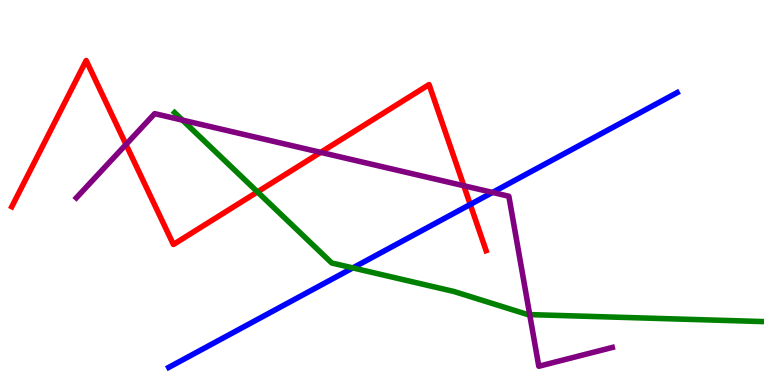[{'lines': ['blue', 'red'], 'intersections': [{'x': 6.07, 'y': 4.69}]}, {'lines': ['green', 'red'], 'intersections': [{'x': 3.32, 'y': 5.02}]}, {'lines': ['purple', 'red'], 'intersections': [{'x': 1.63, 'y': 6.25}, {'x': 4.14, 'y': 6.04}, {'x': 5.98, 'y': 5.18}]}, {'lines': ['blue', 'green'], 'intersections': [{'x': 4.55, 'y': 3.04}]}, {'lines': ['blue', 'purple'], 'intersections': [{'x': 6.35, 'y': 5.0}]}, {'lines': ['green', 'purple'], 'intersections': [{'x': 2.35, 'y': 6.88}, {'x': 6.83, 'y': 1.83}]}]